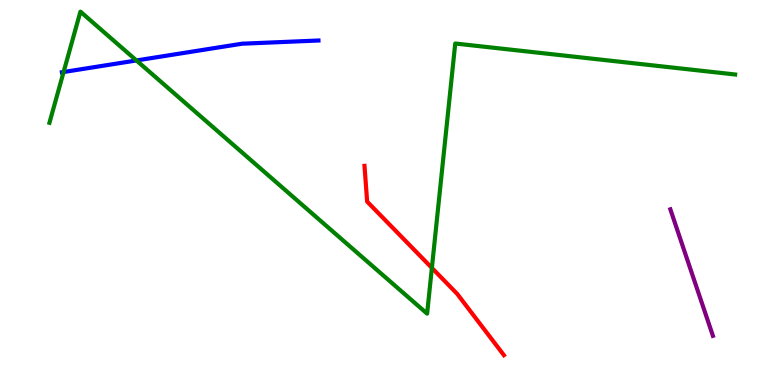[{'lines': ['blue', 'red'], 'intersections': []}, {'lines': ['green', 'red'], 'intersections': [{'x': 5.57, 'y': 3.04}]}, {'lines': ['purple', 'red'], 'intersections': []}, {'lines': ['blue', 'green'], 'intersections': [{'x': 0.821, 'y': 8.13}, {'x': 1.76, 'y': 8.43}]}, {'lines': ['blue', 'purple'], 'intersections': []}, {'lines': ['green', 'purple'], 'intersections': []}]